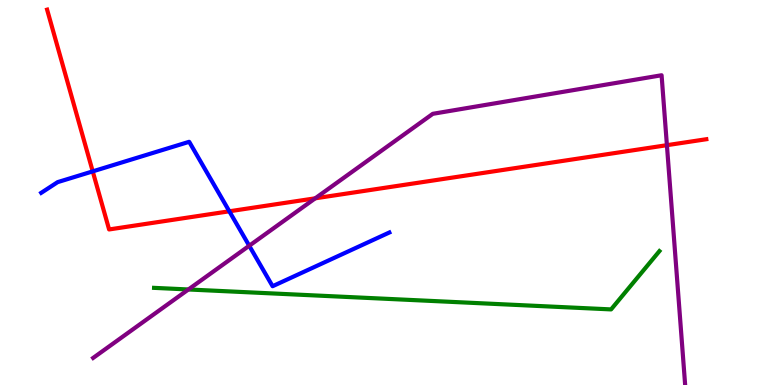[{'lines': ['blue', 'red'], 'intersections': [{'x': 1.2, 'y': 5.55}, {'x': 2.96, 'y': 4.51}]}, {'lines': ['green', 'red'], 'intersections': []}, {'lines': ['purple', 'red'], 'intersections': [{'x': 4.07, 'y': 4.85}, {'x': 8.61, 'y': 6.23}]}, {'lines': ['blue', 'green'], 'intersections': []}, {'lines': ['blue', 'purple'], 'intersections': [{'x': 3.22, 'y': 3.62}]}, {'lines': ['green', 'purple'], 'intersections': [{'x': 2.43, 'y': 2.48}]}]